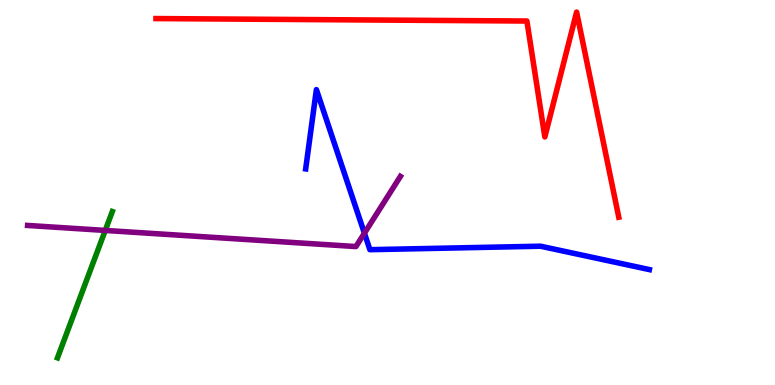[{'lines': ['blue', 'red'], 'intersections': []}, {'lines': ['green', 'red'], 'intersections': []}, {'lines': ['purple', 'red'], 'intersections': []}, {'lines': ['blue', 'green'], 'intersections': []}, {'lines': ['blue', 'purple'], 'intersections': [{'x': 4.7, 'y': 3.94}]}, {'lines': ['green', 'purple'], 'intersections': [{'x': 1.36, 'y': 4.01}]}]